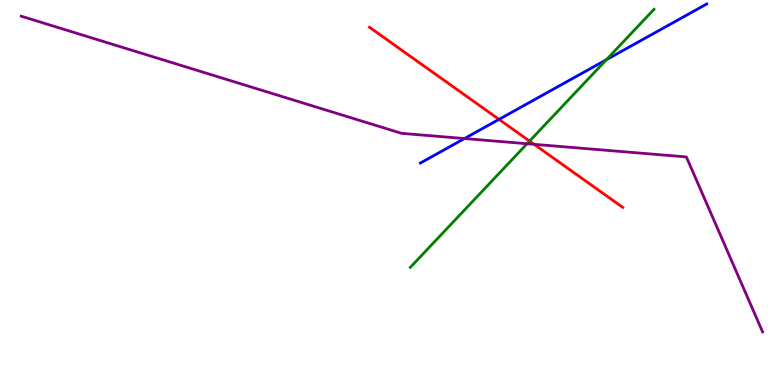[{'lines': ['blue', 'red'], 'intersections': [{'x': 6.44, 'y': 6.9}]}, {'lines': ['green', 'red'], 'intersections': [{'x': 6.83, 'y': 6.34}]}, {'lines': ['purple', 'red'], 'intersections': [{'x': 6.89, 'y': 6.25}]}, {'lines': ['blue', 'green'], 'intersections': [{'x': 7.82, 'y': 8.45}]}, {'lines': ['blue', 'purple'], 'intersections': [{'x': 5.99, 'y': 6.4}]}, {'lines': ['green', 'purple'], 'intersections': [{'x': 6.8, 'y': 6.27}]}]